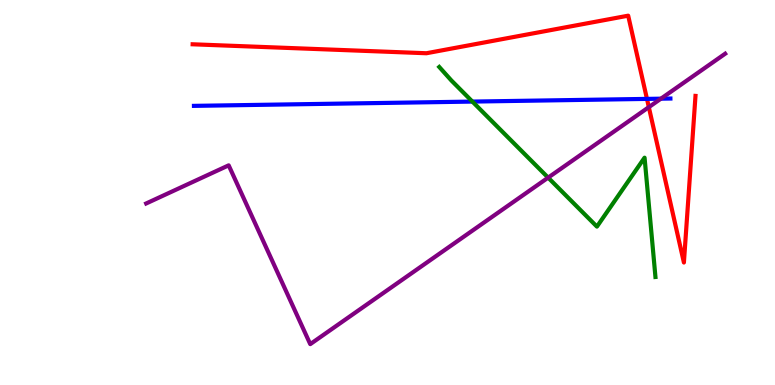[{'lines': ['blue', 'red'], 'intersections': [{'x': 8.35, 'y': 7.43}]}, {'lines': ['green', 'red'], 'intersections': []}, {'lines': ['purple', 'red'], 'intersections': [{'x': 8.37, 'y': 7.22}]}, {'lines': ['blue', 'green'], 'intersections': [{'x': 6.1, 'y': 7.36}]}, {'lines': ['blue', 'purple'], 'intersections': [{'x': 8.53, 'y': 7.44}]}, {'lines': ['green', 'purple'], 'intersections': [{'x': 7.07, 'y': 5.39}]}]